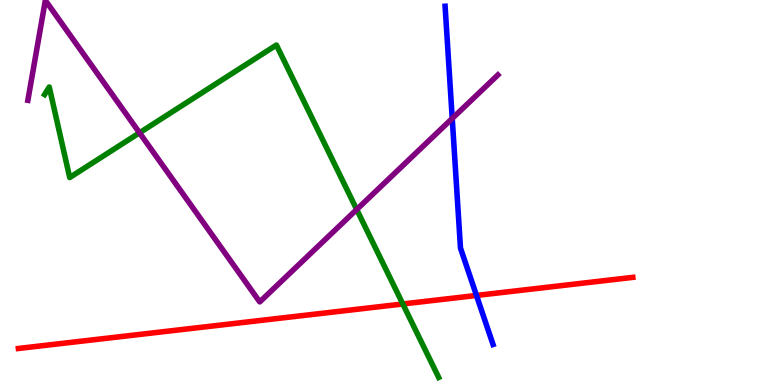[{'lines': ['blue', 'red'], 'intersections': [{'x': 6.15, 'y': 2.33}]}, {'lines': ['green', 'red'], 'intersections': [{'x': 5.2, 'y': 2.1}]}, {'lines': ['purple', 'red'], 'intersections': []}, {'lines': ['blue', 'green'], 'intersections': []}, {'lines': ['blue', 'purple'], 'intersections': [{'x': 5.84, 'y': 6.92}]}, {'lines': ['green', 'purple'], 'intersections': [{'x': 1.8, 'y': 6.55}, {'x': 4.6, 'y': 4.56}]}]